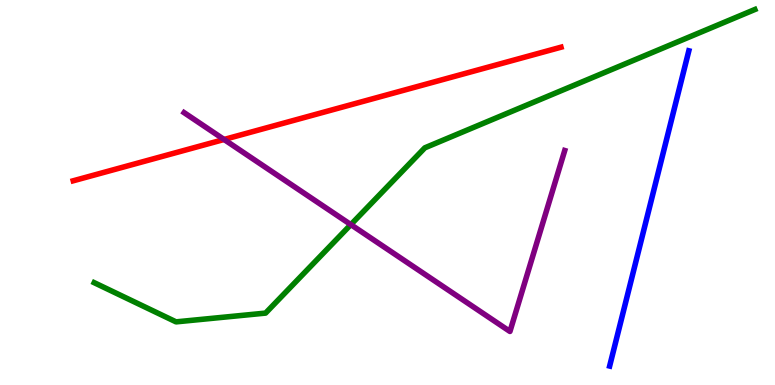[{'lines': ['blue', 'red'], 'intersections': []}, {'lines': ['green', 'red'], 'intersections': []}, {'lines': ['purple', 'red'], 'intersections': [{'x': 2.89, 'y': 6.38}]}, {'lines': ['blue', 'green'], 'intersections': []}, {'lines': ['blue', 'purple'], 'intersections': []}, {'lines': ['green', 'purple'], 'intersections': [{'x': 4.53, 'y': 4.17}]}]